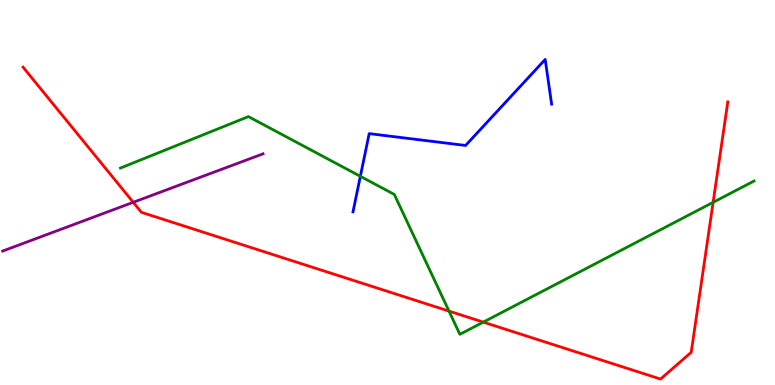[{'lines': ['blue', 'red'], 'intersections': []}, {'lines': ['green', 'red'], 'intersections': [{'x': 5.79, 'y': 1.92}, {'x': 6.24, 'y': 1.63}, {'x': 9.2, 'y': 4.74}]}, {'lines': ['purple', 'red'], 'intersections': [{'x': 1.72, 'y': 4.75}]}, {'lines': ['blue', 'green'], 'intersections': [{'x': 4.65, 'y': 5.42}]}, {'lines': ['blue', 'purple'], 'intersections': []}, {'lines': ['green', 'purple'], 'intersections': []}]